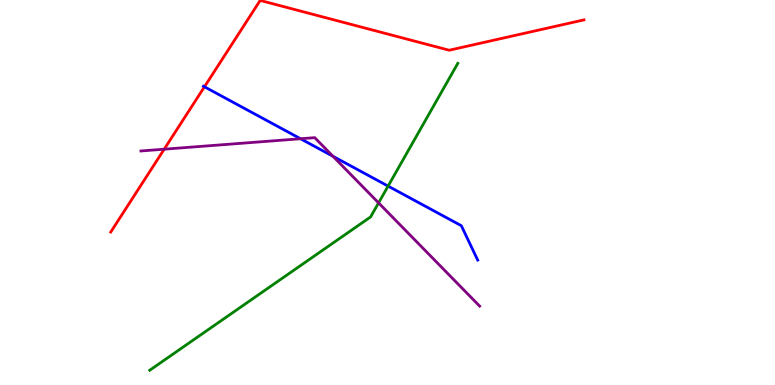[{'lines': ['blue', 'red'], 'intersections': [{'x': 2.64, 'y': 7.75}]}, {'lines': ['green', 'red'], 'intersections': []}, {'lines': ['purple', 'red'], 'intersections': [{'x': 2.12, 'y': 6.12}]}, {'lines': ['blue', 'green'], 'intersections': [{'x': 5.01, 'y': 5.17}]}, {'lines': ['blue', 'purple'], 'intersections': [{'x': 3.88, 'y': 6.4}, {'x': 4.3, 'y': 5.94}]}, {'lines': ['green', 'purple'], 'intersections': [{'x': 4.88, 'y': 4.73}]}]